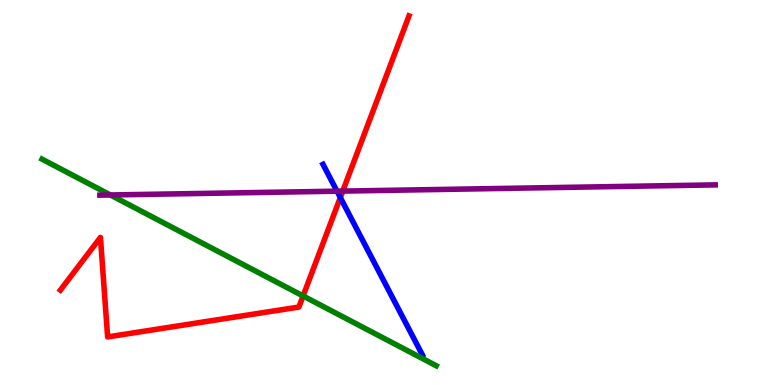[{'lines': ['blue', 'red'], 'intersections': [{'x': 4.39, 'y': 4.87}]}, {'lines': ['green', 'red'], 'intersections': [{'x': 3.91, 'y': 2.31}]}, {'lines': ['purple', 'red'], 'intersections': [{'x': 4.42, 'y': 5.04}]}, {'lines': ['blue', 'green'], 'intersections': []}, {'lines': ['blue', 'purple'], 'intersections': [{'x': 4.35, 'y': 5.03}]}, {'lines': ['green', 'purple'], 'intersections': [{'x': 1.42, 'y': 4.94}]}]